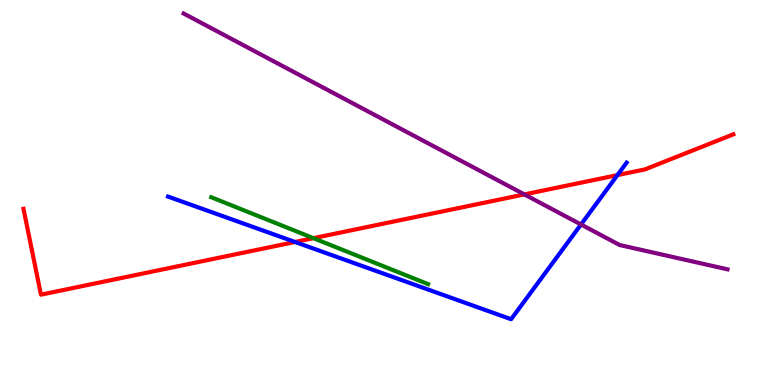[{'lines': ['blue', 'red'], 'intersections': [{'x': 3.81, 'y': 3.71}, {'x': 7.97, 'y': 5.45}]}, {'lines': ['green', 'red'], 'intersections': [{'x': 4.04, 'y': 3.81}]}, {'lines': ['purple', 'red'], 'intersections': [{'x': 6.77, 'y': 4.95}]}, {'lines': ['blue', 'green'], 'intersections': []}, {'lines': ['blue', 'purple'], 'intersections': [{'x': 7.5, 'y': 4.17}]}, {'lines': ['green', 'purple'], 'intersections': []}]